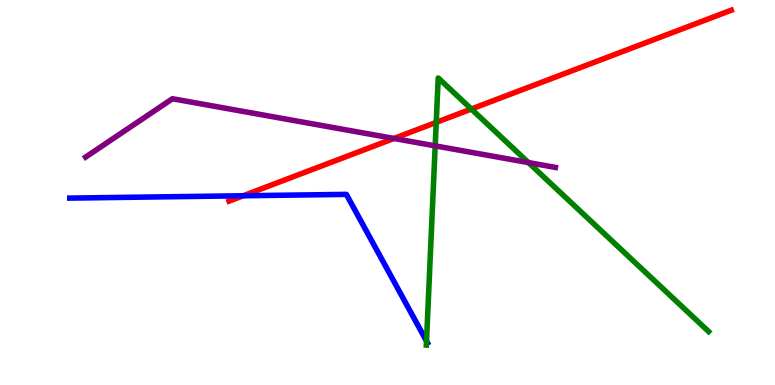[{'lines': ['blue', 'red'], 'intersections': [{'x': 3.14, 'y': 4.92}]}, {'lines': ['green', 'red'], 'intersections': [{'x': 5.63, 'y': 6.82}, {'x': 6.08, 'y': 7.17}]}, {'lines': ['purple', 'red'], 'intersections': [{'x': 5.08, 'y': 6.4}]}, {'lines': ['blue', 'green'], 'intersections': [{'x': 5.5, 'y': 1.14}]}, {'lines': ['blue', 'purple'], 'intersections': []}, {'lines': ['green', 'purple'], 'intersections': [{'x': 5.62, 'y': 6.21}, {'x': 6.82, 'y': 5.78}]}]